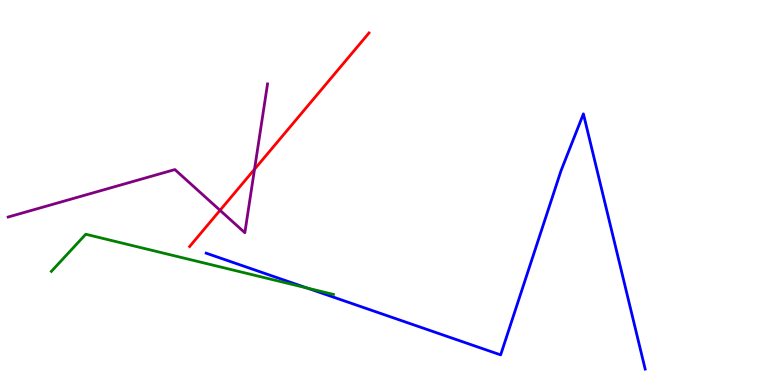[{'lines': ['blue', 'red'], 'intersections': []}, {'lines': ['green', 'red'], 'intersections': []}, {'lines': ['purple', 'red'], 'intersections': [{'x': 2.84, 'y': 4.54}, {'x': 3.28, 'y': 5.6}]}, {'lines': ['blue', 'green'], 'intersections': [{'x': 3.96, 'y': 2.52}]}, {'lines': ['blue', 'purple'], 'intersections': []}, {'lines': ['green', 'purple'], 'intersections': []}]